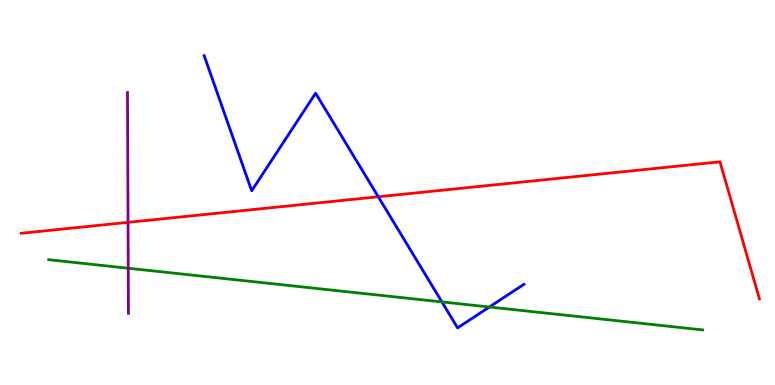[{'lines': ['blue', 'red'], 'intersections': [{'x': 4.88, 'y': 4.89}]}, {'lines': ['green', 'red'], 'intersections': []}, {'lines': ['purple', 'red'], 'intersections': [{'x': 1.65, 'y': 4.22}]}, {'lines': ['blue', 'green'], 'intersections': [{'x': 5.7, 'y': 2.16}, {'x': 6.31, 'y': 2.03}]}, {'lines': ['blue', 'purple'], 'intersections': []}, {'lines': ['green', 'purple'], 'intersections': [{'x': 1.65, 'y': 3.03}]}]